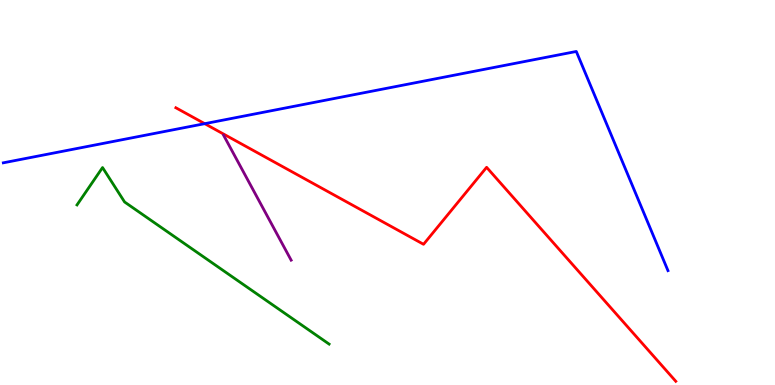[{'lines': ['blue', 'red'], 'intersections': [{'x': 2.64, 'y': 6.79}]}, {'lines': ['green', 'red'], 'intersections': []}, {'lines': ['purple', 'red'], 'intersections': []}, {'lines': ['blue', 'green'], 'intersections': []}, {'lines': ['blue', 'purple'], 'intersections': []}, {'lines': ['green', 'purple'], 'intersections': []}]